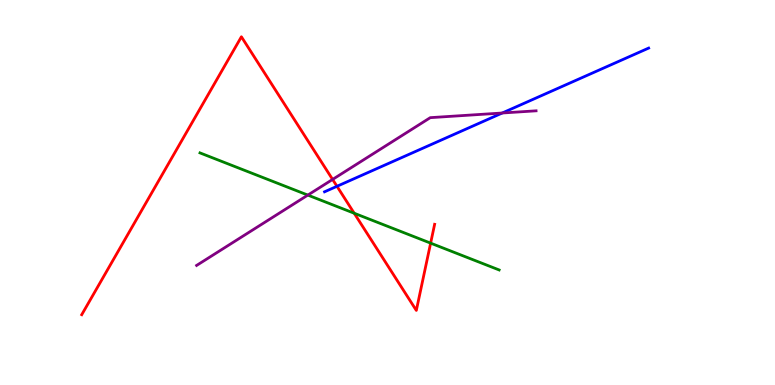[{'lines': ['blue', 'red'], 'intersections': [{'x': 4.35, 'y': 5.16}]}, {'lines': ['green', 'red'], 'intersections': [{'x': 4.57, 'y': 4.46}, {'x': 5.56, 'y': 3.68}]}, {'lines': ['purple', 'red'], 'intersections': [{'x': 4.29, 'y': 5.34}]}, {'lines': ['blue', 'green'], 'intersections': []}, {'lines': ['blue', 'purple'], 'intersections': [{'x': 6.48, 'y': 7.06}]}, {'lines': ['green', 'purple'], 'intersections': [{'x': 3.97, 'y': 4.93}]}]